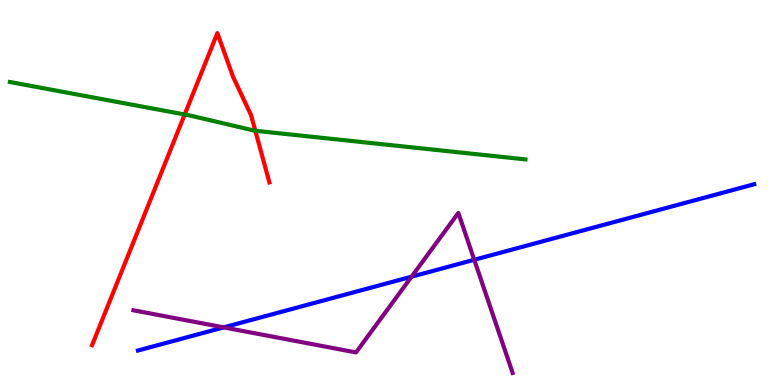[{'lines': ['blue', 'red'], 'intersections': []}, {'lines': ['green', 'red'], 'intersections': [{'x': 2.38, 'y': 7.03}, {'x': 3.29, 'y': 6.6}]}, {'lines': ['purple', 'red'], 'intersections': []}, {'lines': ['blue', 'green'], 'intersections': []}, {'lines': ['blue', 'purple'], 'intersections': [{'x': 2.89, 'y': 1.5}, {'x': 5.31, 'y': 2.81}, {'x': 6.12, 'y': 3.25}]}, {'lines': ['green', 'purple'], 'intersections': []}]